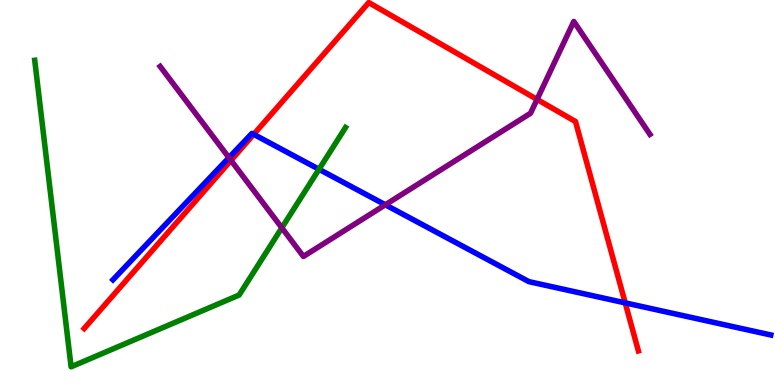[{'lines': ['blue', 'red'], 'intersections': [{'x': 3.27, 'y': 6.51}, {'x': 8.07, 'y': 2.13}]}, {'lines': ['green', 'red'], 'intersections': []}, {'lines': ['purple', 'red'], 'intersections': [{'x': 2.98, 'y': 5.83}, {'x': 6.93, 'y': 7.42}]}, {'lines': ['blue', 'green'], 'intersections': [{'x': 4.12, 'y': 5.6}]}, {'lines': ['blue', 'purple'], 'intersections': [{'x': 2.95, 'y': 5.9}, {'x': 4.97, 'y': 4.68}]}, {'lines': ['green', 'purple'], 'intersections': [{'x': 3.64, 'y': 4.08}]}]